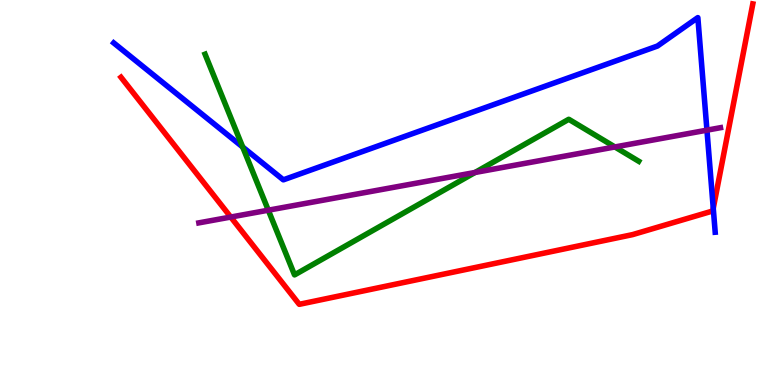[{'lines': ['blue', 'red'], 'intersections': [{'x': 9.2, 'y': 4.59}]}, {'lines': ['green', 'red'], 'intersections': []}, {'lines': ['purple', 'red'], 'intersections': [{'x': 2.98, 'y': 4.36}]}, {'lines': ['blue', 'green'], 'intersections': [{'x': 3.13, 'y': 6.18}]}, {'lines': ['blue', 'purple'], 'intersections': [{'x': 9.12, 'y': 6.62}]}, {'lines': ['green', 'purple'], 'intersections': [{'x': 3.46, 'y': 4.54}, {'x': 6.13, 'y': 5.52}, {'x': 7.93, 'y': 6.18}]}]